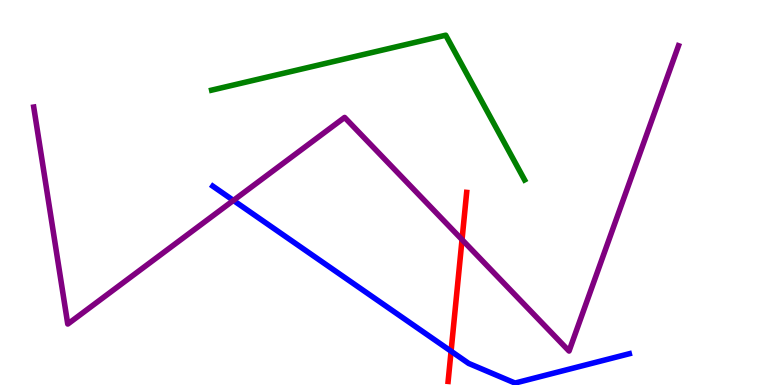[{'lines': ['blue', 'red'], 'intersections': [{'x': 5.82, 'y': 0.877}]}, {'lines': ['green', 'red'], 'intersections': []}, {'lines': ['purple', 'red'], 'intersections': [{'x': 5.96, 'y': 3.78}]}, {'lines': ['blue', 'green'], 'intersections': []}, {'lines': ['blue', 'purple'], 'intersections': [{'x': 3.01, 'y': 4.79}]}, {'lines': ['green', 'purple'], 'intersections': []}]